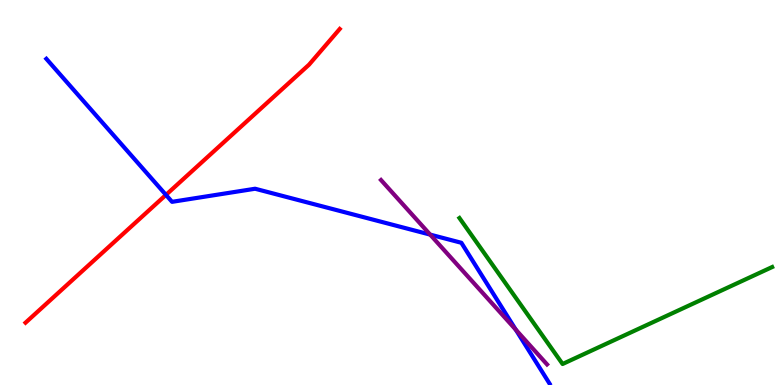[{'lines': ['blue', 'red'], 'intersections': [{'x': 2.14, 'y': 4.94}]}, {'lines': ['green', 'red'], 'intersections': []}, {'lines': ['purple', 'red'], 'intersections': []}, {'lines': ['blue', 'green'], 'intersections': []}, {'lines': ['blue', 'purple'], 'intersections': [{'x': 5.55, 'y': 3.91}, {'x': 6.66, 'y': 1.44}]}, {'lines': ['green', 'purple'], 'intersections': []}]